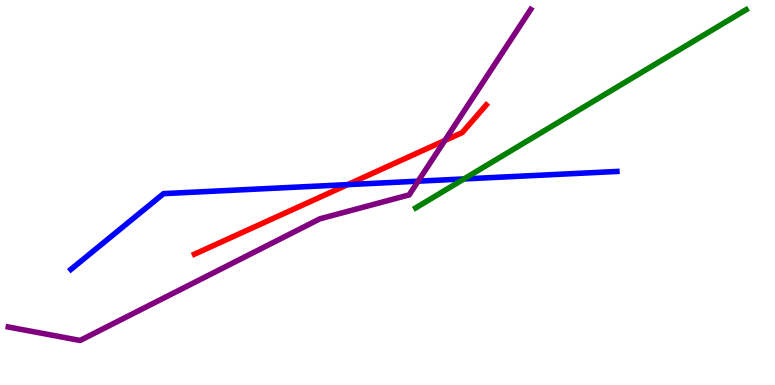[{'lines': ['blue', 'red'], 'intersections': [{'x': 4.49, 'y': 5.2}]}, {'lines': ['green', 'red'], 'intersections': []}, {'lines': ['purple', 'red'], 'intersections': [{'x': 5.74, 'y': 6.35}]}, {'lines': ['blue', 'green'], 'intersections': [{'x': 5.99, 'y': 5.35}]}, {'lines': ['blue', 'purple'], 'intersections': [{'x': 5.4, 'y': 5.29}]}, {'lines': ['green', 'purple'], 'intersections': []}]